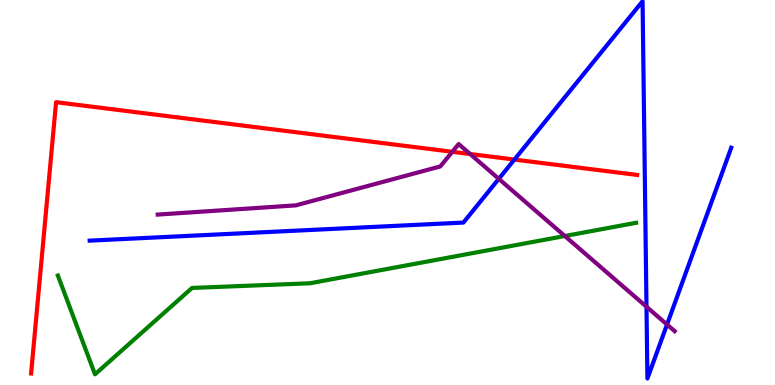[{'lines': ['blue', 'red'], 'intersections': [{'x': 6.64, 'y': 5.86}]}, {'lines': ['green', 'red'], 'intersections': []}, {'lines': ['purple', 'red'], 'intersections': [{'x': 5.84, 'y': 6.06}, {'x': 6.07, 'y': 6.0}]}, {'lines': ['blue', 'green'], 'intersections': []}, {'lines': ['blue', 'purple'], 'intersections': [{'x': 6.44, 'y': 5.35}, {'x': 8.34, 'y': 2.03}, {'x': 8.61, 'y': 1.57}]}, {'lines': ['green', 'purple'], 'intersections': [{'x': 7.29, 'y': 3.87}]}]